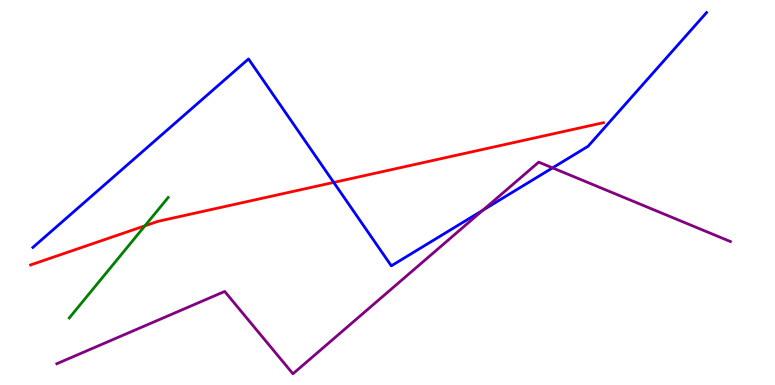[{'lines': ['blue', 'red'], 'intersections': [{'x': 4.31, 'y': 5.26}]}, {'lines': ['green', 'red'], 'intersections': [{'x': 1.87, 'y': 4.14}]}, {'lines': ['purple', 'red'], 'intersections': []}, {'lines': ['blue', 'green'], 'intersections': []}, {'lines': ['blue', 'purple'], 'intersections': [{'x': 6.23, 'y': 4.54}, {'x': 7.13, 'y': 5.64}]}, {'lines': ['green', 'purple'], 'intersections': []}]